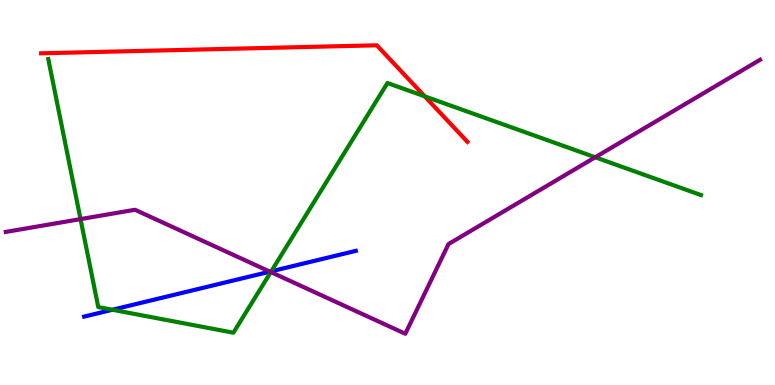[{'lines': ['blue', 'red'], 'intersections': []}, {'lines': ['green', 'red'], 'intersections': [{'x': 5.48, 'y': 7.5}]}, {'lines': ['purple', 'red'], 'intersections': []}, {'lines': ['blue', 'green'], 'intersections': [{'x': 1.45, 'y': 1.95}, {'x': 3.5, 'y': 2.95}]}, {'lines': ['blue', 'purple'], 'intersections': [{'x': 3.48, 'y': 2.94}]}, {'lines': ['green', 'purple'], 'intersections': [{'x': 1.04, 'y': 4.31}, {'x': 3.49, 'y': 2.93}, {'x': 7.68, 'y': 5.91}]}]